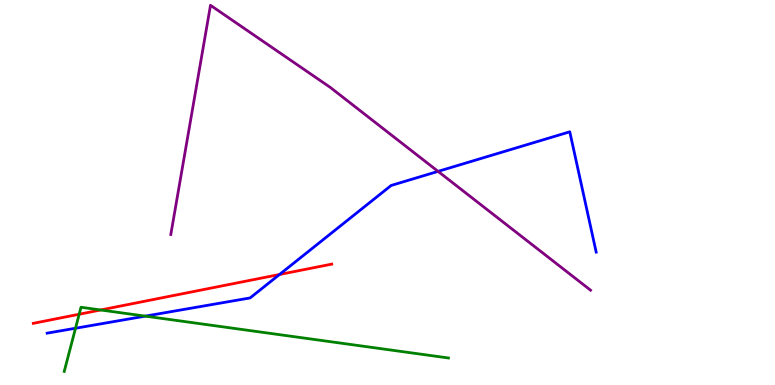[{'lines': ['blue', 'red'], 'intersections': [{'x': 3.61, 'y': 2.87}]}, {'lines': ['green', 'red'], 'intersections': [{'x': 1.02, 'y': 1.84}, {'x': 1.3, 'y': 1.95}]}, {'lines': ['purple', 'red'], 'intersections': []}, {'lines': ['blue', 'green'], 'intersections': [{'x': 0.974, 'y': 1.47}, {'x': 1.87, 'y': 1.79}]}, {'lines': ['blue', 'purple'], 'intersections': [{'x': 5.65, 'y': 5.55}]}, {'lines': ['green', 'purple'], 'intersections': []}]